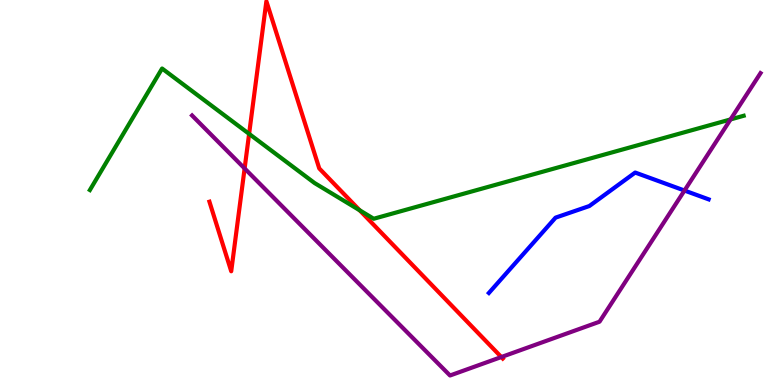[{'lines': ['blue', 'red'], 'intersections': []}, {'lines': ['green', 'red'], 'intersections': [{'x': 3.21, 'y': 6.52}, {'x': 4.64, 'y': 4.54}]}, {'lines': ['purple', 'red'], 'intersections': [{'x': 3.16, 'y': 5.62}, {'x': 6.47, 'y': 0.726}]}, {'lines': ['blue', 'green'], 'intersections': []}, {'lines': ['blue', 'purple'], 'intersections': [{'x': 8.83, 'y': 5.05}]}, {'lines': ['green', 'purple'], 'intersections': [{'x': 9.43, 'y': 6.9}]}]